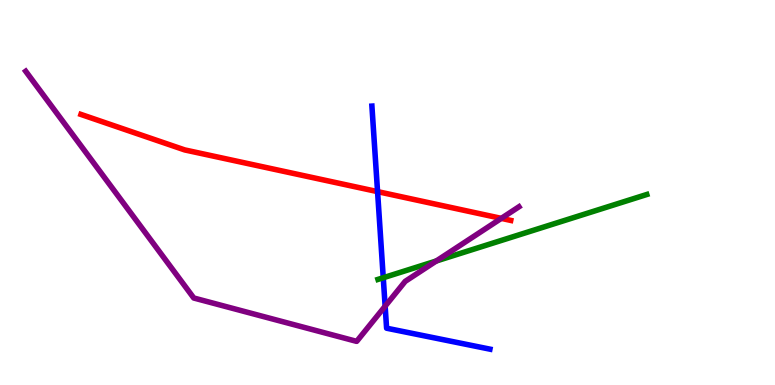[{'lines': ['blue', 'red'], 'intersections': [{'x': 4.87, 'y': 5.02}]}, {'lines': ['green', 'red'], 'intersections': []}, {'lines': ['purple', 'red'], 'intersections': [{'x': 6.47, 'y': 4.33}]}, {'lines': ['blue', 'green'], 'intersections': [{'x': 4.95, 'y': 2.79}]}, {'lines': ['blue', 'purple'], 'intersections': [{'x': 4.97, 'y': 2.05}]}, {'lines': ['green', 'purple'], 'intersections': [{'x': 5.63, 'y': 3.22}]}]